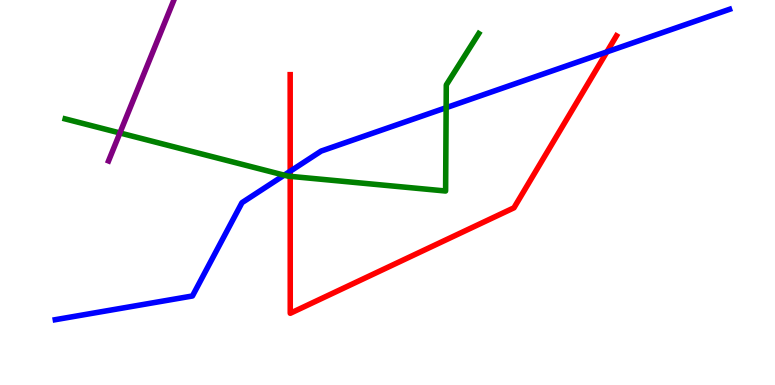[{'lines': ['blue', 'red'], 'intersections': [{'x': 3.74, 'y': 5.55}, {'x': 7.83, 'y': 8.65}]}, {'lines': ['green', 'red'], 'intersections': [{'x': 3.74, 'y': 5.42}]}, {'lines': ['purple', 'red'], 'intersections': []}, {'lines': ['blue', 'green'], 'intersections': [{'x': 3.67, 'y': 5.45}, {'x': 5.76, 'y': 7.2}]}, {'lines': ['blue', 'purple'], 'intersections': []}, {'lines': ['green', 'purple'], 'intersections': [{'x': 1.55, 'y': 6.55}]}]